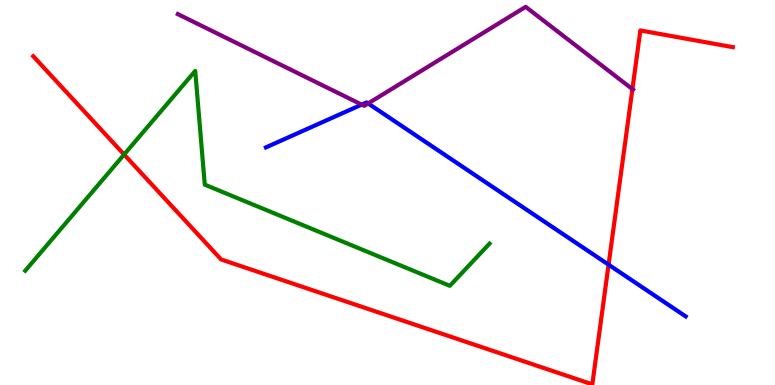[{'lines': ['blue', 'red'], 'intersections': [{'x': 7.85, 'y': 3.13}]}, {'lines': ['green', 'red'], 'intersections': [{'x': 1.6, 'y': 5.99}]}, {'lines': ['purple', 'red'], 'intersections': [{'x': 8.16, 'y': 7.68}]}, {'lines': ['blue', 'green'], 'intersections': []}, {'lines': ['blue', 'purple'], 'intersections': [{'x': 4.67, 'y': 7.28}, {'x': 4.75, 'y': 7.31}]}, {'lines': ['green', 'purple'], 'intersections': []}]